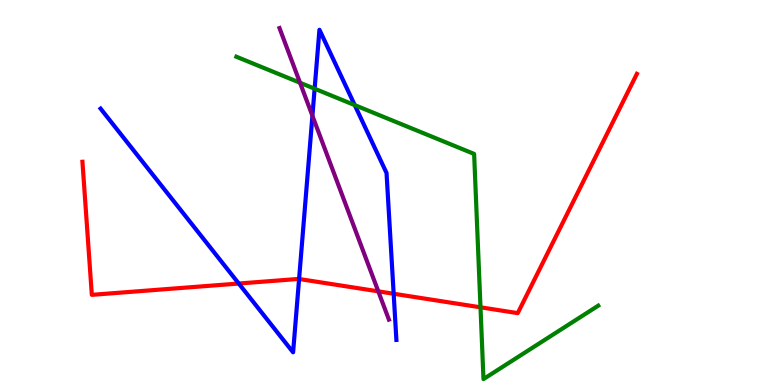[{'lines': ['blue', 'red'], 'intersections': [{'x': 3.08, 'y': 2.64}, {'x': 3.86, 'y': 2.75}, {'x': 5.08, 'y': 2.37}]}, {'lines': ['green', 'red'], 'intersections': [{'x': 6.2, 'y': 2.02}]}, {'lines': ['purple', 'red'], 'intersections': [{'x': 4.88, 'y': 2.43}]}, {'lines': ['blue', 'green'], 'intersections': [{'x': 4.06, 'y': 7.7}, {'x': 4.58, 'y': 7.27}]}, {'lines': ['blue', 'purple'], 'intersections': [{'x': 4.03, 'y': 6.99}]}, {'lines': ['green', 'purple'], 'intersections': [{'x': 3.87, 'y': 7.85}]}]